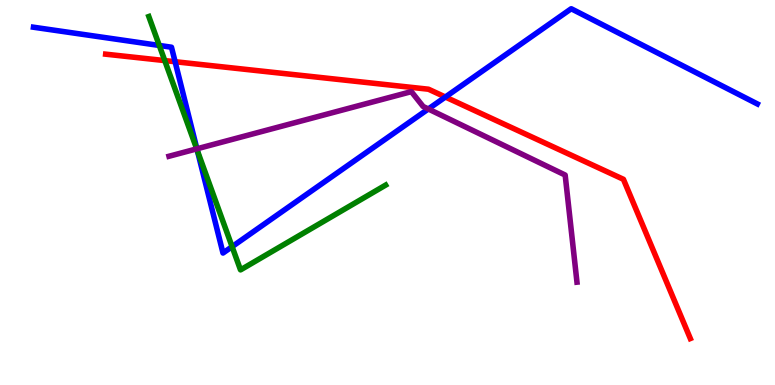[{'lines': ['blue', 'red'], 'intersections': [{'x': 2.26, 'y': 8.4}, {'x': 5.75, 'y': 7.48}]}, {'lines': ['green', 'red'], 'intersections': [{'x': 2.13, 'y': 8.43}]}, {'lines': ['purple', 'red'], 'intersections': []}, {'lines': ['blue', 'green'], 'intersections': [{'x': 2.06, 'y': 8.82}, {'x': 2.55, 'y': 6.09}, {'x': 2.99, 'y': 3.59}]}, {'lines': ['blue', 'purple'], 'intersections': [{'x': 2.54, 'y': 6.13}, {'x': 5.53, 'y': 7.17}]}, {'lines': ['green', 'purple'], 'intersections': [{'x': 2.54, 'y': 6.13}]}]